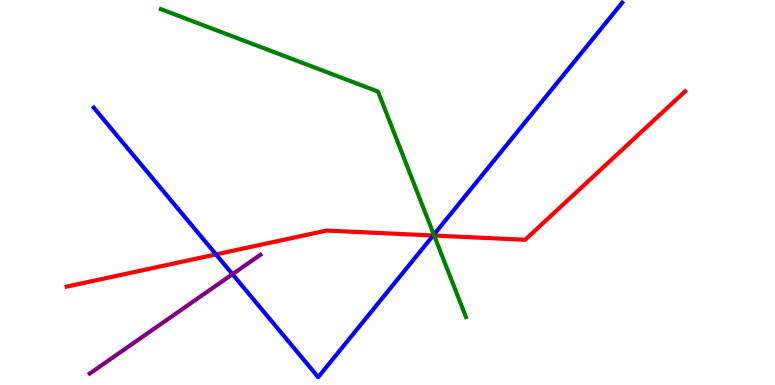[{'lines': ['blue', 'red'], 'intersections': [{'x': 2.79, 'y': 3.39}, {'x': 5.59, 'y': 3.88}]}, {'lines': ['green', 'red'], 'intersections': [{'x': 5.6, 'y': 3.88}]}, {'lines': ['purple', 'red'], 'intersections': []}, {'lines': ['blue', 'green'], 'intersections': [{'x': 5.6, 'y': 3.9}]}, {'lines': ['blue', 'purple'], 'intersections': [{'x': 3.0, 'y': 2.88}]}, {'lines': ['green', 'purple'], 'intersections': []}]